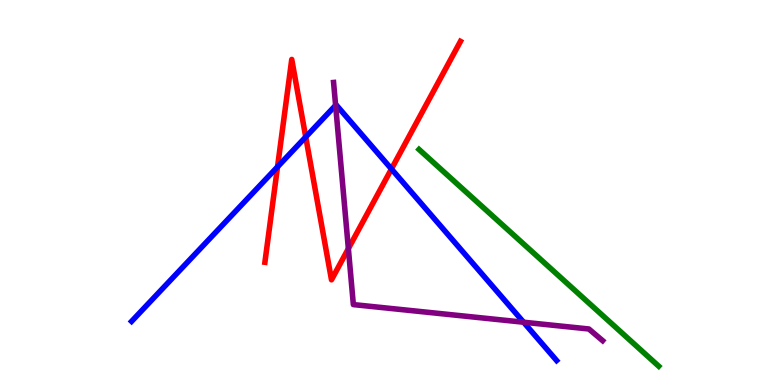[{'lines': ['blue', 'red'], 'intersections': [{'x': 3.58, 'y': 5.67}, {'x': 3.94, 'y': 6.44}, {'x': 5.05, 'y': 5.61}]}, {'lines': ['green', 'red'], 'intersections': []}, {'lines': ['purple', 'red'], 'intersections': [{'x': 4.5, 'y': 3.54}]}, {'lines': ['blue', 'green'], 'intersections': []}, {'lines': ['blue', 'purple'], 'intersections': [{'x': 4.33, 'y': 7.26}, {'x': 6.76, 'y': 1.63}]}, {'lines': ['green', 'purple'], 'intersections': []}]